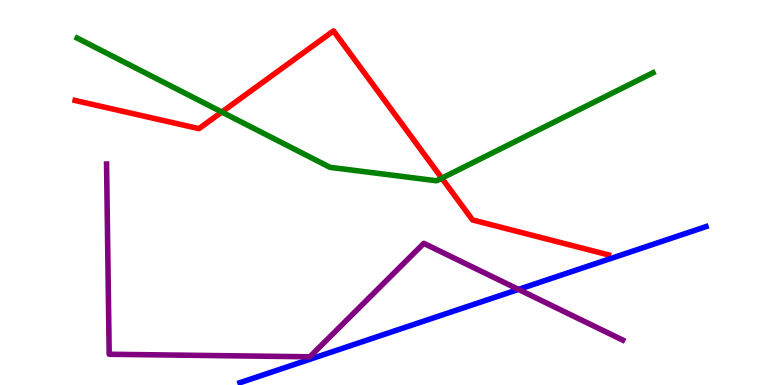[{'lines': ['blue', 'red'], 'intersections': []}, {'lines': ['green', 'red'], 'intersections': [{'x': 2.86, 'y': 7.09}, {'x': 5.7, 'y': 5.37}]}, {'lines': ['purple', 'red'], 'intersections': []}, {'lines': ['blue', 'green'], 'intersections': []}, {'lines': ['blue', 'purple'], 'intersections': [{'x': 6.69, 'y': 2.48}]}, {'lines': ['green', 'purple'], 'intersections': []}]